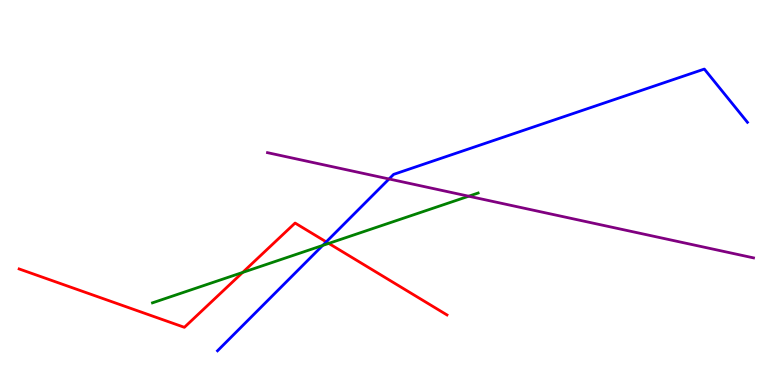[{'lines': ['blue', 'red'], 'intersections': [{'x': 4.21, 'y': 3.72}]}, {'lines': ['green', 'red'], 'intersections': [{'x': 3.13, 'y': 2.92}, {'x': 4.24, 'y': 3.68}]}, {'lines': ['purple', 'red'], 'intersections': []}, {'lines': ['blue', 'green'], 'intersections': [{'x': 4.16, 'y': 3.62}]}, {'lines': ['blue', 'purple'], 'intersections': [{'x': 5.02, 'y': 5.35}]}, {'lines': ['green', 'purple'], 'intersections': [{'x': 6.05, 'y': 4.9}]}]